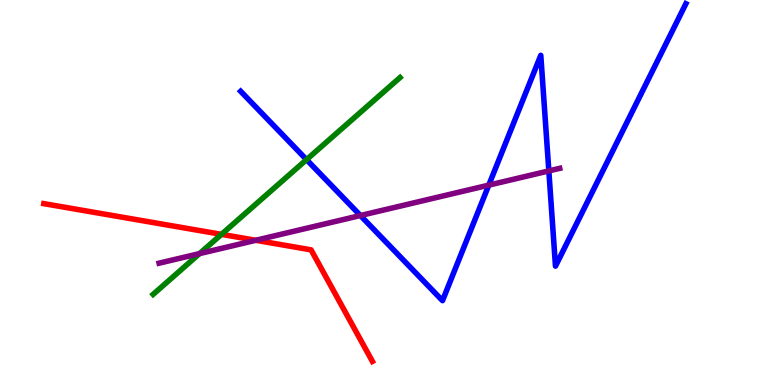[{'lines': ['blue', 'red'], 'intersections': []}, {'lines': ['green', 'red'], 'intersections': [{'x': 2.86, 'y': 3.91}]}, {'lines': ['purple', 'red'], 'intersections': [{'x': 3.3, 'y': 3.76}]}, {'lines': ['blue', 'green'], 'intersections': [{'x': 3.96, 'y': 5.85}]}, {'lines': ['blue', 'purple'], 'intersections': [{'x': 4.65, 'y': 4.4}, {'x': 6.31, 'y': 5.19}, {'x': 7.08, 'y': 5.56}]}, {'lines': ['green', 'purple'], 'intersections': [{'x': 2.57, 'y': 3.41}]}]